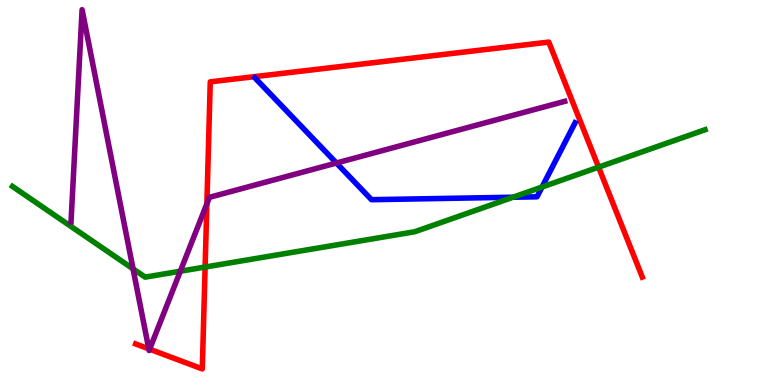[{'lines': ['blue', 'red'], 'intersections': []}, {'lines': ['green', 'red'], 'intersections': [{'x': 2.65, 'y': 3.06}, {'x': 7.72, 'y': 5.66}]}, {'lines': ['purple', 'red'], 'intersections': [{'x': 1.92, 'y': 0.939}, {'x': 1.93, 'y': 0.931}, {'x': 2.67, 'y': 4.71}]}, {'lines': ['blue', 'green'], 'intersections': [{'x': 6.62, 'y': 4.88}, {'x': 6.99, 'y': 5.14}]}, {'lines': ['blue', 'purple'], 'intersections': [{'x': 4.34, 'y': 5.77}]}, {'lines': ['green', 'purple'], 'intersections': [{'x': 1.72, 'y': 3.02}, {'x': 2.33, 'y': 2.96}]}]